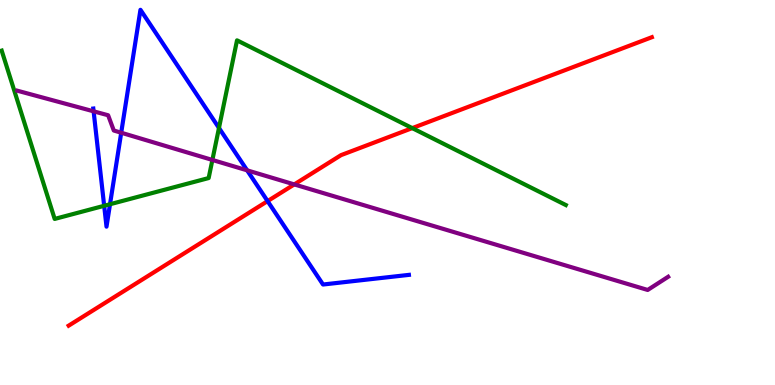[{'lines': ['blue', 'red'], 'intersections': [{'x': 3.45, 'y': 4.78}]}, {'lines': ['green', 'red'], 'intersections': [{'x': 5.32, 'y': 6.67}]}, {'lines': ['purple', 'red'], 'intersections': [{'x': 3.8, 'y': 5.21}]}, {'lines': ['blue', 'green'], 'intersections': [{'x': 1.34, 'y': 4.65}, {'x': 1.42, 'y': 4.7}, {'x': 2.83, 'y': 6.68}]}, {'lines': ['blue', 'purple'], 'intersections': [{'x': 1.21, 'y': 7.11}, {'x': 1.56, 'y': 6.55}, {'x': 3.19, 'y': 5.58}]}, {'lines': ['green', 'purple'], 'intersections': [{'x': 2.74, 'y': 5.85}]}]